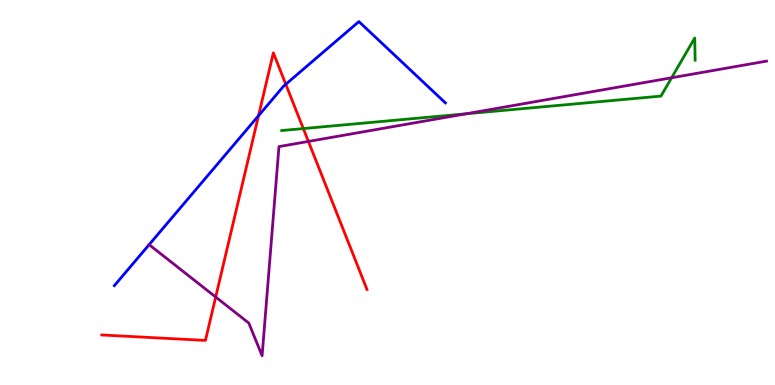[{'lines': ['blue', 'red'], 'intersections': [{'x': 3.34, 'y': 6.99}, {'x': 3.69, 'y': 7.81}]}, {'lines': ['green', 'red'], 'intersections': [{'x': 3.91, 'y': 6.66}]}, {'lines': ['purple', 'red'], 'intersections': [{'x': 2.78, 'y': 2.29}, {'x': 3.98, 'y': 6.33}]}, {'lines': ['blue', 'green'], 'intersections': []}, {'lines': ['blue', 'purple'], 'intersections': [{'x': 1.92, 'y': 3.65}]}, {'lines': ['green', 'purple'], 'intersections': [{'x': 6.01, 'y': 7.04}, {'x': 8.67, 'y': 7.98}]}]